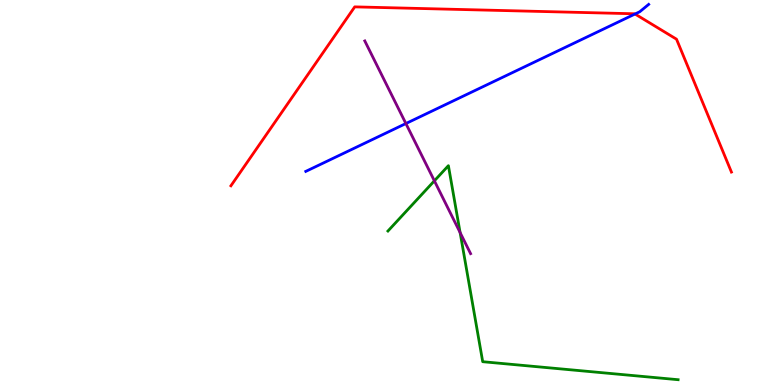[{'lines': ['blue', 'red'], 'intersections': [{'x': 8.19, 'y': 9.64}]}, {'lines': ['green', 'red'], 'intersections': []}, {'lines': ['purple', 'red'], 'intersections': []}, {'lines': ['blue', 'green'], 'intersections': []}, {'lines': ['blue', 'purple'], 'intersections': [{'x': 5.24, 'y': 6.79}]}, {'lines': ['green', 'purple'], 'intersections': [{'x': 5.6, 'y': 5.3}, {'x': 5.94, 'y': 3.96}]}]